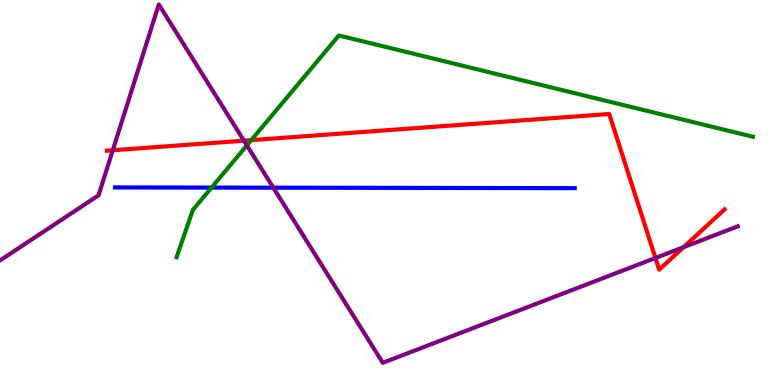[{'lines': ['blue', 'red'], 'intersections': []}, {'lines': ['green', 'red'], 'intersections': [{'x': 3.24, 'y': 6.36}]}, {'lines': ['purple', 'red'], 'intersections': [{'x': 1.46, 'y': 6.1}, {'x': 3.15, 'y': 6.35}, {'x': 8.46, 'y': 3.3}, {'x': 8.82, 'y': 3.58}]}, {'lines': ['blue', 'green'], 'intersections': [{'x': 2.73, 'y': 5.13}]}, {'lines': ['blue', 'purple'], 'intersections': [{'x': 3.53, 'y': 5.13}]}, {'lines': ['green', 'purple'], 'intersections': [{'x': 3.19, 'y': 6.22}]}]